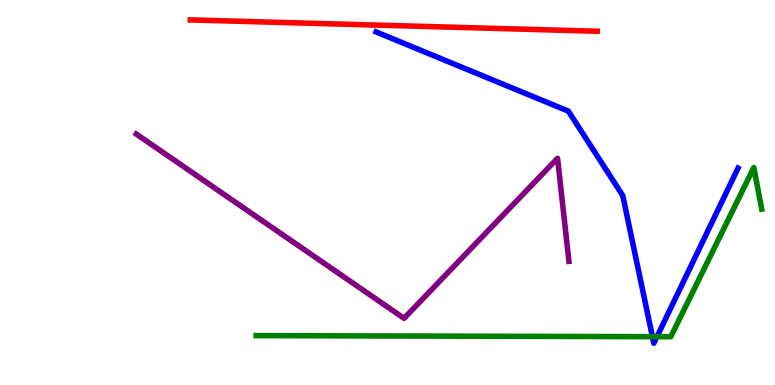[{'lines': ['blue', 'red'], 'intersections': []}, {'lines': ['green', 'red'], 'intersections': []}, {'lines': ['purple', 'red'], 'intersections': []}, {'lines': ['blue', 'green'], 'intersections': [{'x': 8.42, 'y': 1.26}, {'x': 8.48, 'y': 1.25}]}, {'lines': ['blue', 'purple'], 'intersections': []}, {'lines': ['green', 'purple'], 'intersections': []}]